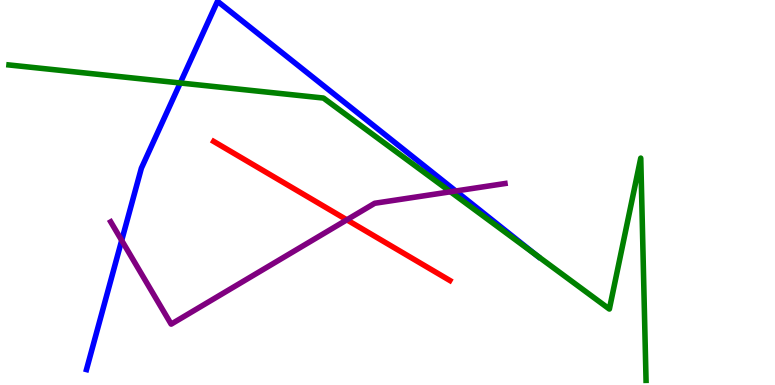[{'lines': ['blue', 'red'], 'intersections': []}, {'lines': ['green', 'red'], 'intersections': []}, {'lines': ['purple', 'red'], 'intersections': [{'x': 4.48, 'y': 4.29}]}, {'lines': ['blue', 'green'], 'intersections': [{'x': 2.33, 'y': 7.84}, {'x': 6.92, 'y': 3.38}]}, {'lines': ['blue', 'purple'], 'intersections': [{'x': 1.57, 'y': 3.76}, {'x': 5.88, 'y': 5.04}]}, {'lines': ['green', 'purple'], 'intersections': [{'x': 5.81, 'y': 5.02}]}]